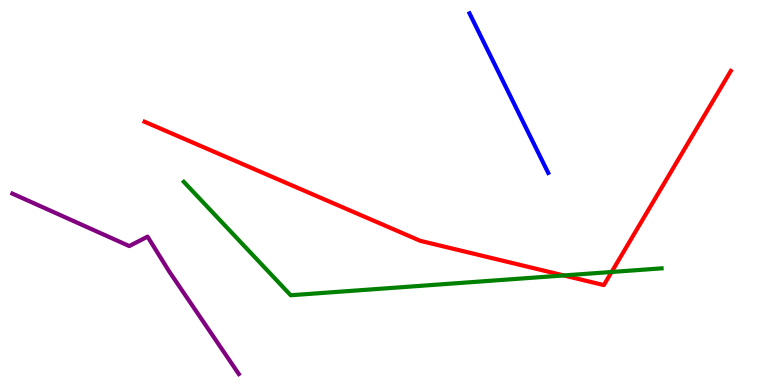[{'lines': ['blue', 'red'], 'intersections': []}, {'lines': ['green', 'red'], 'intersections': [{'x': 7.28, 'y': 2.85}, {'x': 7.89, 'y': 2.94}]}, {'lines': ['purple', 'red'], 'intersections': []}, {'lines': ['blue', 'green'], 'intersections': []}, {'lines': ['blue', 'purple'], 'intersections': []}, {'lines': ['green', 'purple'], 'intersections': []}]